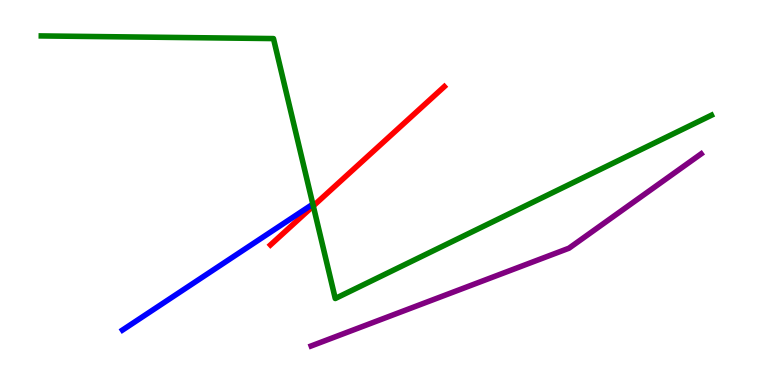[{'lines': ['blue', 'red'], 'intersections': []}, {'lines': ['green', 'red'], 'intersections': [{'x': 4.04, 'y': 4.65}]}, {'lines': ['purple', 'red'], 'intersections': []}, {'lines': ['blue', 'green'], 'intersections': []}, {'lines': ['blue', 'purple'], 'intersections': []}, {'lines': ['green', 'purple'], 'intersections': []}]